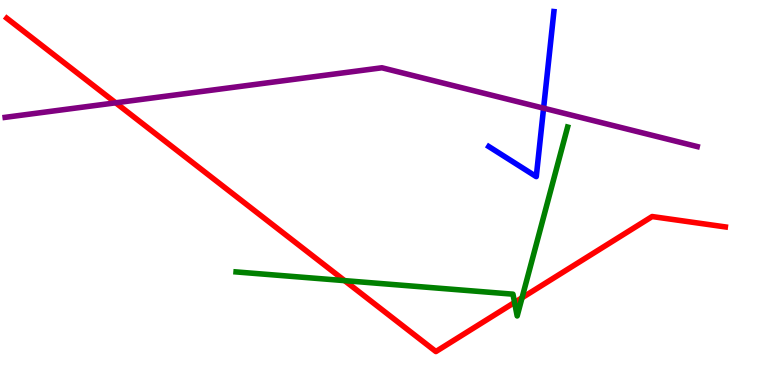[{'lines': ['blue', 'red'], 'intersections': []}, {'lines': ['green', 'red'], 'intersections': [{'x': 4.45, 'y': 2.71}, {'x': 6.64, 'y': 2.14}, {'x': 6.74, 'y': 2.27}]}, {'lines': ['purple', 'red'], 'intersections': [{'x': 1.49, 'y': 7.33}]}, {'lines': ['blue', 'green'], 'intersections': []}, {'lines': ['blue', 'purple'], 'intersections': [{'x': 7.01, 'y': 7.19}]}, {'lines': ['green', 'purple'], 'intersections': []}]